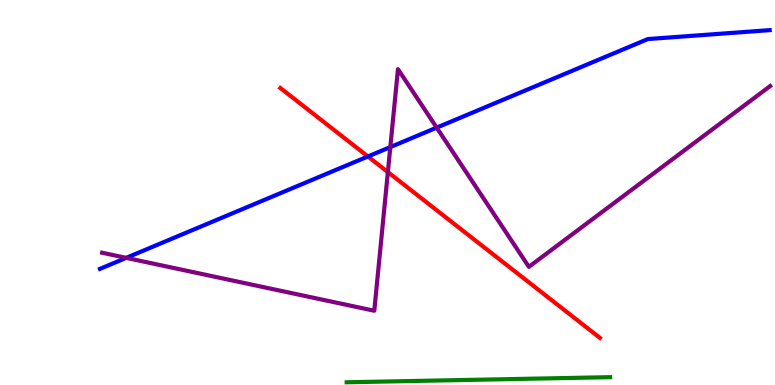[{'lines': ['blue', 'red'], 'intersections': [{'x': 4.75, 'y': 5.94}]}, {'lines': ['green', 'red'], 'intersections': []}, {'lines': ['purple', 'red'], 'intersections': [{'x': 5.0, 'y': 5.53}]}, {'lines': ['blue', 'green'], 'intersections': []}, {'lines': ['blue', 'purple'], 'intersections': [{'x': 1.63, 'y': 3.3}, {'x': 5.04, 'y': 6.18}, {'x': 5.63, 'y': 6.68}]}, {'lines': ['green', 'purple'], 'intersections': []}]